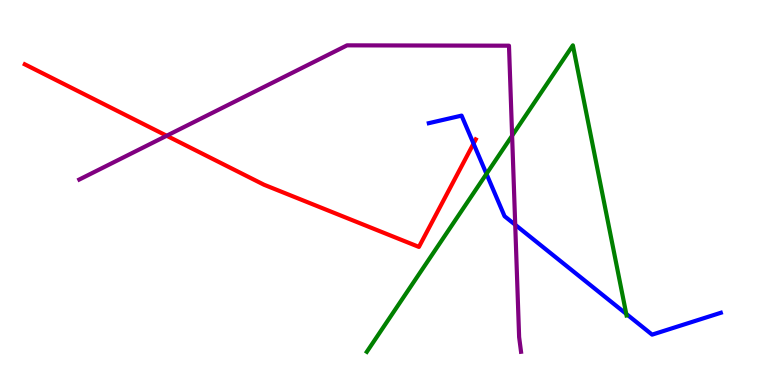[{'lines': ['blue', 'red'], 'intersections': [{'x': 6.11, 'y': 6.27}]}, {'lines': ['green', 'red'], 'intersections': []}, {'lines': ['purple', 'red'], 'intersections': [{'x': 2.15, 'y': 6.47}]}, {'lines': ['blue', 'green'], 'intersections': [{'x': 6.28, 'y': 5.48}, {'x': 8.08, 'y': 1.85}]}, {'lines': ['blue', 'purple'], 'intersections': [{'x': 6.65, 'y': 4.16}]}, {'lines': ['green', 'purple'], 'intersections': [{'x': 6.61, 'y': 6.48}]}]